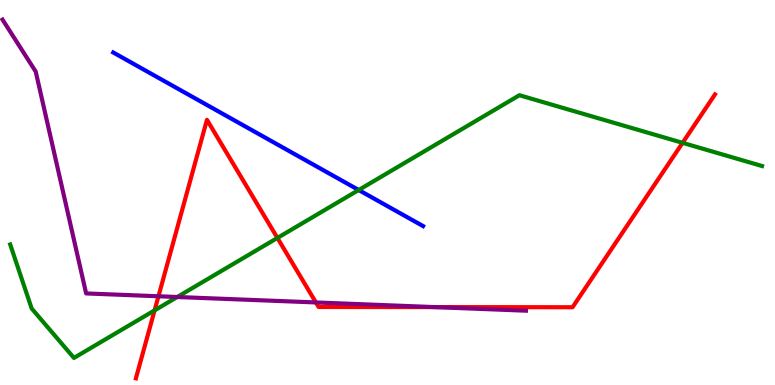[{'lines': ['blue', 'red'], 'intersections': []}, {'lines': ['green', 'red'], 'intersections': [{'x': 1.99, 'y': 1.94}, {'x': 3.58, 'y': 3.82}, {'x': 8.81, 'y': 6.29}]}, {'lines': ['purple', 'red'], 'intersections': [{'x': 2.04, 'y': 2.3}, {'x': 4.08, 'y': 2.14}, {'x': 5.6, 'y': 2.02}]}, {'lines': ['blue', 'green'], 'intersections': [{'x': 4.63, 'y': 5.06}]}, {'lines': ['blue', 'purple'], 'intersections': []}, {'lines': ['green', 'purple'], 'intersections': [{'x': 2.29, 'y': 2.29}]}]